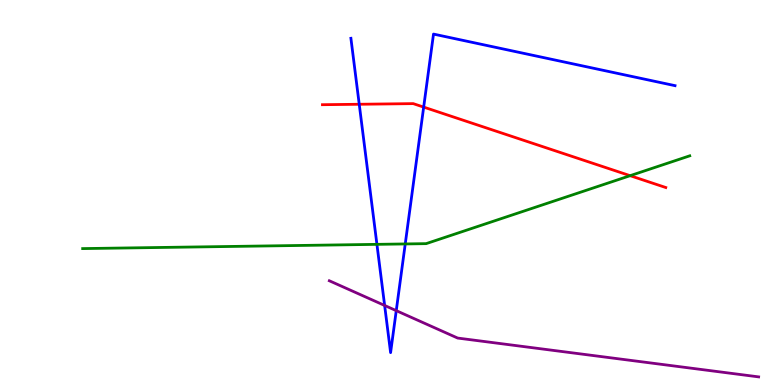[{'lines': ['blue', 'red'], 'intersections': [{'x': 4.64, 'y': 7.29}, {'x': 5.47, 'y': 7.22}]}, {'lines': ['green', 'red'], 'intersections': [{'x': 8.13, 'y': 5.44}]}, {'lines': ['purple', 'red'], 'intersections': []}, {'lines': ['blue', 'green'], 'intersections': [{'x': 4.86, 'y': 3.65}, {'x': 5.23, 'y': 3.66}]}, {'lines': ['blue', 'purple'], 'intersections': [{'x': 4.96, 'y': 2.07}, {'x': 5.11, 'y': 1.93}]}, {'lines': ['green', 'purple'], 'intersections': []}]